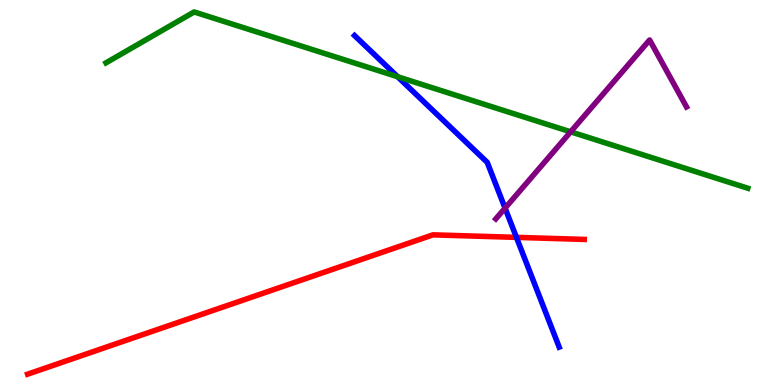[{'lines': ['blue', 'red'], 'intersections': [{'x': 6.66, 'y': 3.83}]}, {'lines': ['green', 'red'], 'intersections': []}, {'lines': ['purple', 'red'], 'intersections': []}, {'lines': ['blue', 'green'], 'intersections': [{'x': 5.13, 'y': 8.01}]}, {'lines': ['blue', 'purple'], 'intersections': [{'x': 6.52, 'y': 4.59}]}, {'lines': ['green', 'purple'], 'intersections': [{'x': 7.36, 'y': 6.58}]}]